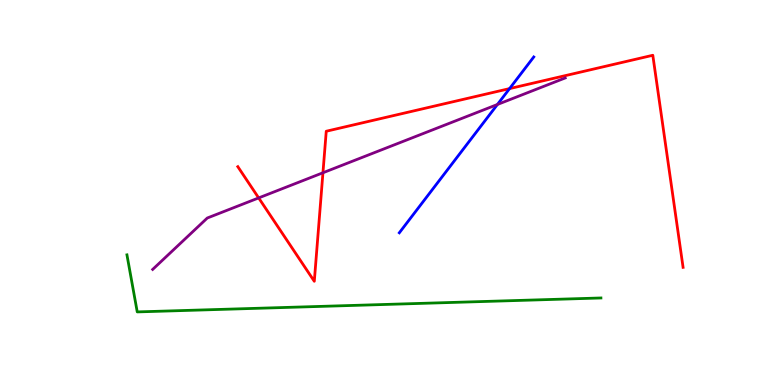[{'lines': ['blue', 'red'], 'intersections': [{'x': 6.58, 'y': 7.7}]}, {'lines': ['green', 'red'], 'intersections': []}, {'lines': ['purple', 'red'], 'intersections': [{'x': 3.34, 'y': 4.86}, {'x': 4.17, 'y': 5.51}]}, {'lines': ['blue', 'green'], 'intersections': []}, {'lines': ['blue', 'purple'], 'intersections': [{'x': 6.42, 'y': 7.29}]}, {'lines': ['green', 'purple'], 'intersections': []}]